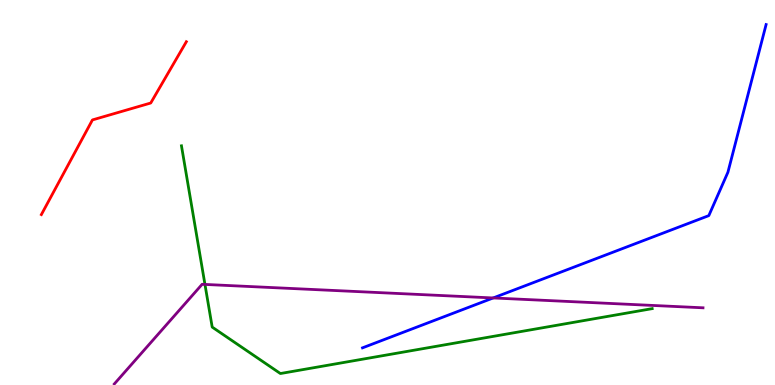[{'lines': ['blue', 'red'], 'intersections': []}, {'lines': ['green', 'red'], 'intersections': []}, {'lines': ['purple', 'red'], 'intersections': []}, {'lines': ['blue', 'green'], 'intersections': []}, {'lines': ['blue', 'purple'], 'intersections': [{'x': 6.36, 'y': 2.26}]}, {'lines': ['green', 'purple'], 'intersections': [{'x': 2.64, 'y': 2.61}]}]